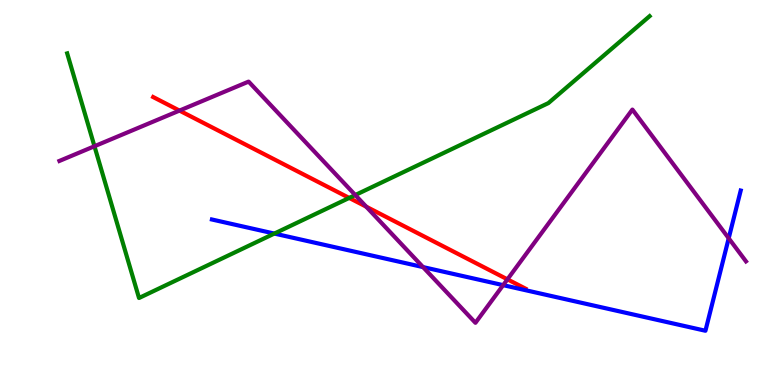[{'lines': ['blue', 'red'], 'intersections': []}, {'lines': ['green', 'red'], 'intersections': [{'x': 4.51, 'y': 4.86}]}, {'lines': ['purple', 'red'], 'intersections': [{'x': 2.32, 'y': 7.13}, {'x': 4.73, 'y': 4.63}, {'x': 6.55, 'y': 2.74}]}, {'lines': ['blue', 'green'], 'intersections': [{'x': 3.54, 'y': 3.93}]}, {'lines': ['blue', 'purple'], 'intersections': [{'x': 5.46, 'y': 3.06}, {'x': 6.49, 'y': 2.59}, {'x': 9.4, 'y': 3.81}]}, {'lines': ['green', 'purple'], 'intersections': [{'x': 1.22, 'y': 6.2}, {'x': 4.58, 'y': 4.93}]}]